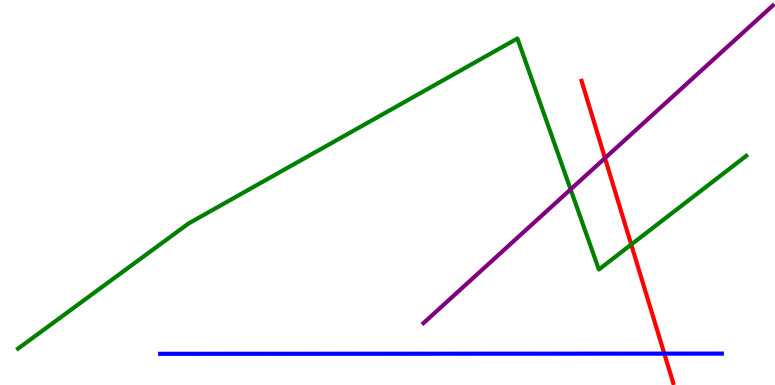[{'lines': ['blue', 'red'], 'intersections': [{'x': 8.57, 'y': 0.815}]}, {'lines': ['green', 'red'], 'intersections': [{'x': 8.14, 'y': 3.65}]}, {'lines': ['purple', 'red'], 'intersections': [{'x': 7.81, 'y': 5.89}]}, {'lines': ['blue', 'green'], 'intersections': []}, {'lines': ['blue', 'purple'], 'intersections': []}, {'lines': ['green', 'purple'], 'intersections': [{'x': 7.36, 'y': 5.08}]}]